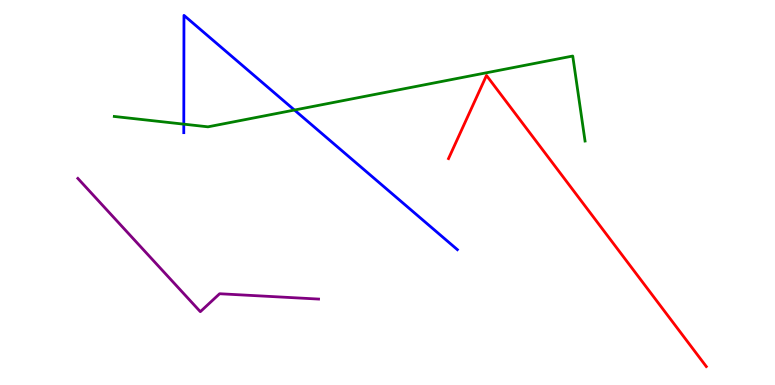[{'lines': ['blue', 'red'], 'intersections': []}, {'lines': ['green', 'red'], 'intersections': []}, {'lines': ['purple', 'red'], 'intersections': []}, {'lines': ['blue', 'green'], 'intersections': [{'x': 2.37, 'y': 6.78}, {'x': 3.8, 'y': 7.14}]}, {'lines': ['blue', 'purple'], 'intersections': []}, {'lines': ['green', 'purple'], 'intersections': []}]